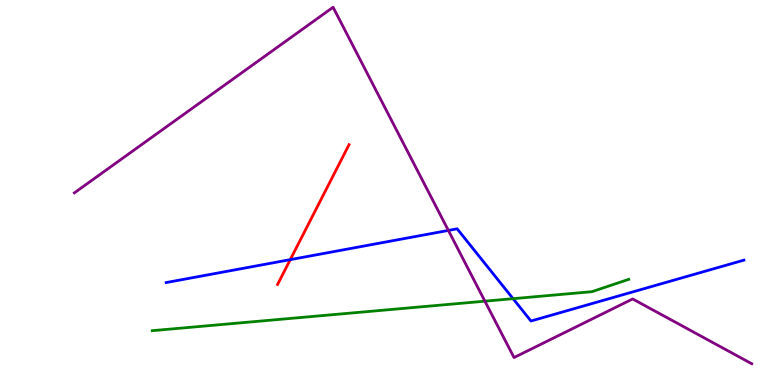[{'lines': ['blue', 'red'], 'intersections': [{'x': 3.75, 'y': 3.26}]}, {'lines': ['green', 'red'], 'intersections': []}, {'lines': ['purple', 'red'], 'intersections': []}, {'lines': ['blue', 'green'], 'intersections': [{'x': 6.62, 'y': 2.24}]}, {'lines': ['blue', 'purple'], 'intersections': [{'x': 5.79, 'y': 4.01}]}, {'lines': ['green', 'purple'], 'intersections': [{'x': 6.26, 'y': 2.18}]}]